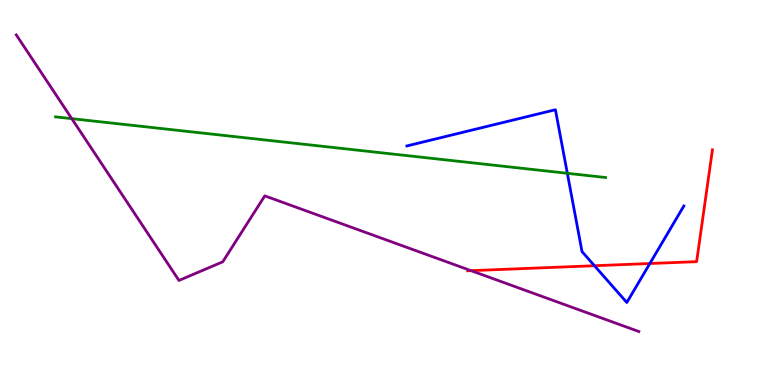[{'lines': ['blue', 'red'], 'intersections': [{'x': 7.67, 'y': 3.1}, {'x': 8.39, 'y': 3.16}]}, {'lines': ['green', 'red'], 'intersections': []}, {'lines': ['purple', 'red'], 'intersections': [{'x': 6.08, 'y': 2.97}]}, {'lines': ['blue', 'green'], 'intersections': [{'x': 7.32, 'y': 5.5}]}, {'lines': ['blue', 'purple'], 'intersections': []}, {'lines': ['green', 'purple'], 'intersections': [{'x': 0.926, 'y': 6.92}]}]